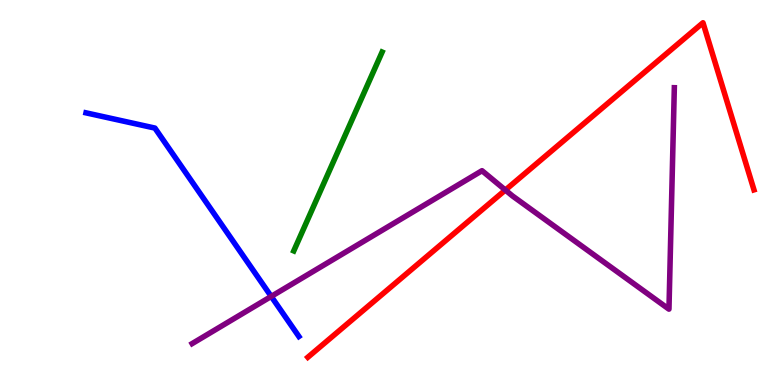[{'lines': ['blue', 'red'], 'intersections': []}, {'lines': ['green', 'red'], 'intersections': []}, {'lines': ['purple', 'red'], 'intersections': [{'x': 6.52, 'y': 5.06}]}, {'lines': ['blue', 'green'], 'intersections': []}, {'lines': ['blue', 'purple'], 'intersections': [{'x': 3.5, 'y': 2.3}]}, {'lines': ['green', 'purple'], 'intersections': []}]